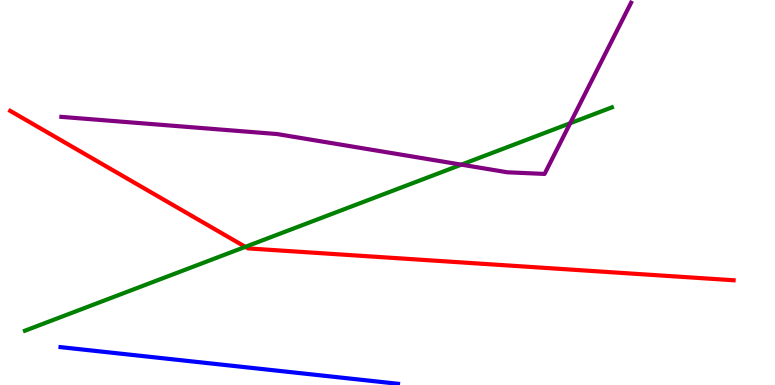[{'lines': ['blue', 'red'], 'intersections': []}, {'lines': ['green', 'red'], 'intersections': [{'x': 3.17, 'y': 3.59}]}, {'lines': ['purple', 'red'], 'intersections': []}, {'lines': ['blue', 'green'], 'intersections': []}, {'lines': ['blue', 'purple'], 'intersections': []}, {'lines': ['green', 'purple'], 'intersections': [{'x': 5.95, 'y': 5.72}, {'x': 7.36, 'y': 6.8}]}]